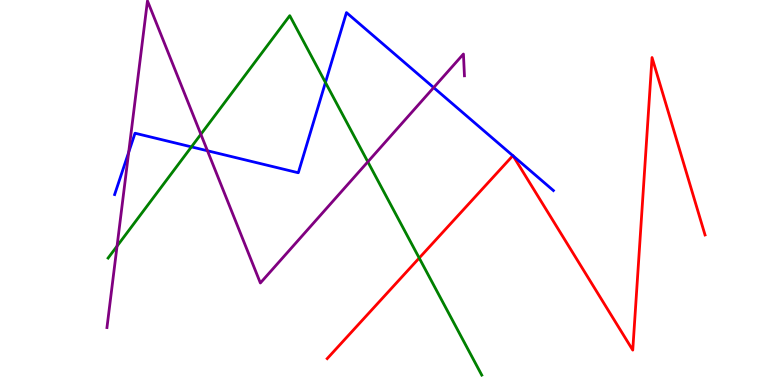[{'lines': ['blue', 'red'], 'intersections': [{'x': 6.62, 'y': 5.96}, {'x': 6.62, 'y': 5.95}]}, {'lines': ['green', 'red'], 'intersections': [{'x': 5.41, 'y': 3.3}]}, {'lines': ['purple', 'red'], 'intersections': []}, {'lines': ['blue', 'green'], 'intersections': [{'x': 2.47, 'y': 6.19}, {'x': 4.2, 'y': 7.86}]}, {'lines': ['blue', 'purple'], 'intersections': [{'x': 1.66, 'y': 6.04}, {'x': 2.68, 'y': 6.08}, {'x': 5.6, 'y': 7.73}]}, {'lines': ['green', 'purple'], 'intersections': [{'x': 1.51, 'y': 3.61}, {'x': 2.59, 'y': 6.51}, {'x': 4.75, 'y': 5.8}]}]